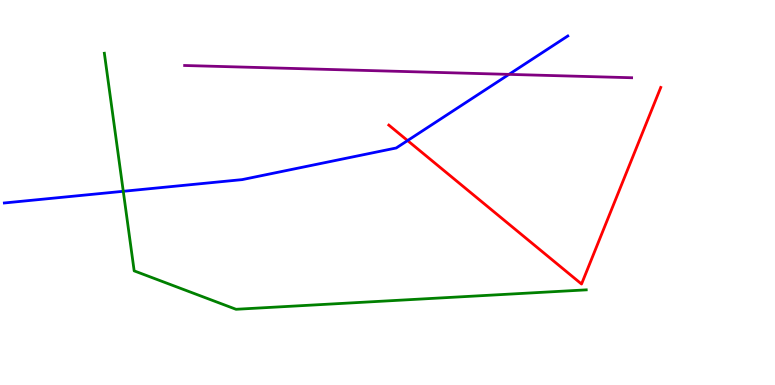[{'lines': ['blue', 'red'], 'intersections': [{'x': 5.26, 'y': 6.35}]}, {'lines': ['green', 'red'], 'intersections': []}, {'lines': ['purple', 'red'], 'intersections': []}, {'lines': ['blue', 'green'], 'intersections': [{'x': 1.59, 'y': 5.03}]}, {'lines': ['blue', 'purple'], 'intersections': [{'x': 6.57, 'y': 8.07}]}, {'lines': ['green', 'purple'], 'intersections': []}]